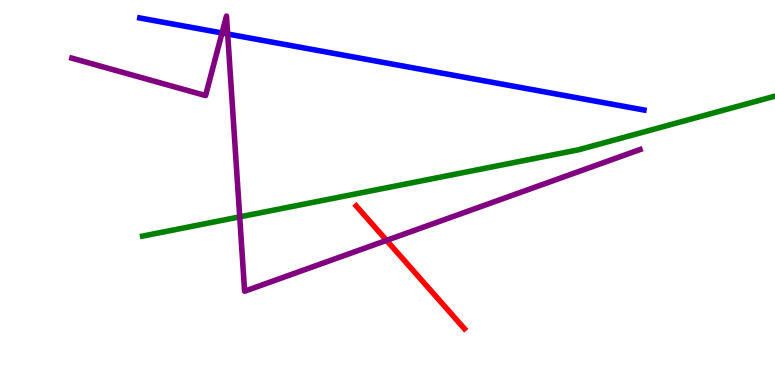[{'lines': ['blue', 'red'], 'intersections': []}, {'lines': ['green', 'red'], 'intersections': []}, {'lines': ['purple', 'red'], 'intersections': [{'x': 4.99, 'y': 3.76}]}, {'lines': ['blue', 'green'], 'intersections': []}, {'lines': ['blue', 'purple'], 'intersections': [{'x': 2.86, 'y': 9.14}, {'x': 2.94, 'y': 9.12}]}, {'lines': ['green', 'purple'], 'intersections': [{'x': 3.09, 'y': 4.37}]}]